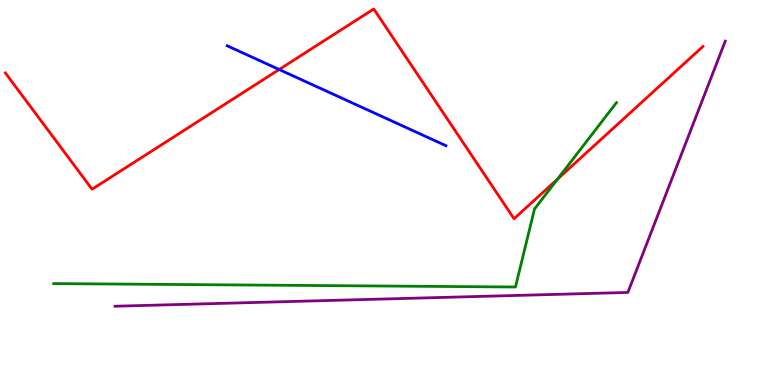[{'lines': ['blue', 'red'], 'intersections': [{'x': 3.6, 'y': 8.19}]}, {'lines': ['green', 'red'], 'intersections': [{'x': 7.2, 'y': 5.35}]}, {'lines': ['purple', 'red'], 'intersections': []}, {'lines': ['blue', 'green'], 'intersections': []}, {'lines': ['blue', 'purple'], 'intersections': []}, {'lines': ['green', 'purple'], 'intersections': []}]